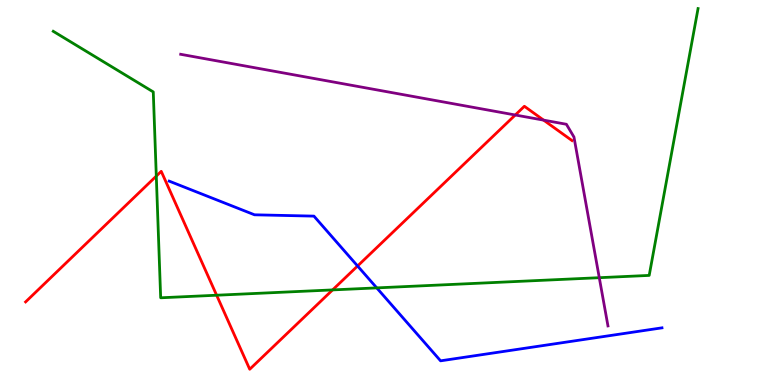[{'lines': ['blue', 'red'], 'intersections': [{'x': 4.61, 'y': 3.09}]}, {'lines': ['green', 'red'], 'intersections': [{'x': 2.02, 'y': 5.43}, {'x': 2.8, 'y': 2.33}, {'x': 4.29, 'y': 2.47}]}, {'lines': ['purple', 'red'], 'intersections': [{'x': 6.65, 'y': 7.01}, {'x': 7.01, 'y': 6.88}]}, {'lines': ['blue', 'green'], 'intersections': [{'x': 4.86, 'y': 2.52}]}, {'lines': ['blue', 'purple'], 'intersections': []}, {'lines': ['green', 'purple'], 'intersections': [{'x': 7.73, 'y': 2.79}]}]